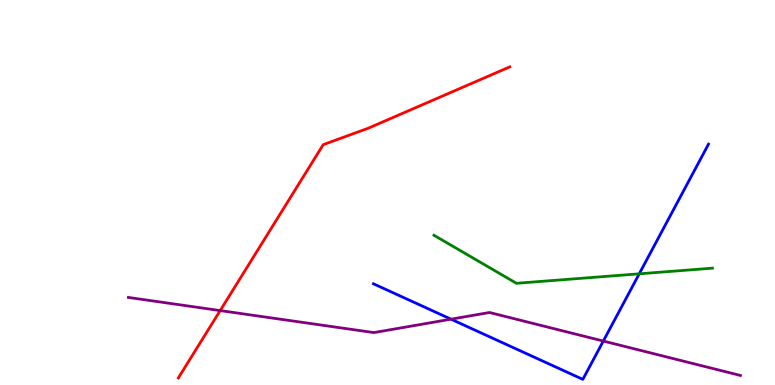[{'lines': ['blue', 'red'], 'intersections': []}, {'lines': ['green', 'red'], 'intersections': []}, {'lines': ['purple', 'red'], 'intersections': [{'x': 2.84, 'y': 1.93}]}, {'lines': ['blue', 'green'], 'intersections': [{'x': 8.25, 'y': 2.89}]}, {'lines': ['blue', 'purple'], 'intersections': [{'x': 5.82, 'y': 1.71}, {'x': 7.78, 'y': 1.14}]}, {'lines': ['green', 'purple'], 'intersections': []}]